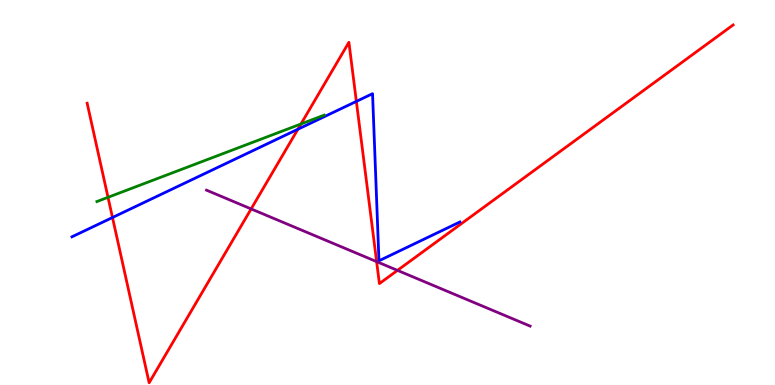[{'lines': ['blue', 'red'], 'intersections': [{'x': 1.45, 'y': 4.35}, {'x': 3.84, 'y': 6.64}, {'x': 4.6, 'y': 7.37}]}, {'lines': ['green', 'red'], 'intersections': [{'x': 1.39, 'y': 4.87}, {'x': 3.88, 'y': 6.78}]}, {'lines': ['purple', 'red'], 'intersections': [{'x': 3.24, 'y': 4.57}, {'x': 4.86, 'y': 3.2}, {'x': 5.13, 'y': 2.98}]}, {'lines': ['blue', 'green'], 'intersections': []}, {'lines': ['blue', 'purple'], 'intersections': []}, {'lines': ['green', 'purple'], 'intersections': []}]